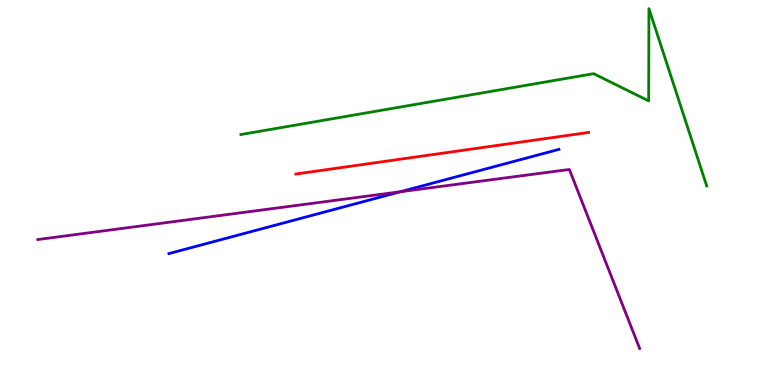[{'lines': ['blue', 'red'], 'intersections': []}, {'lines': ['green', 'red'], 'intersections': []}, {'lines': ['purple', 'red'], 'intersections': []}, {'lines': ['blue', 'green'], 'intersections': []}, {'lines': ['blue', 'purple'], 'intersections': [{'x': 5.17, 'y': 5.02}]}, {'lines': ['green', 'purple'], 'intersections': []}]